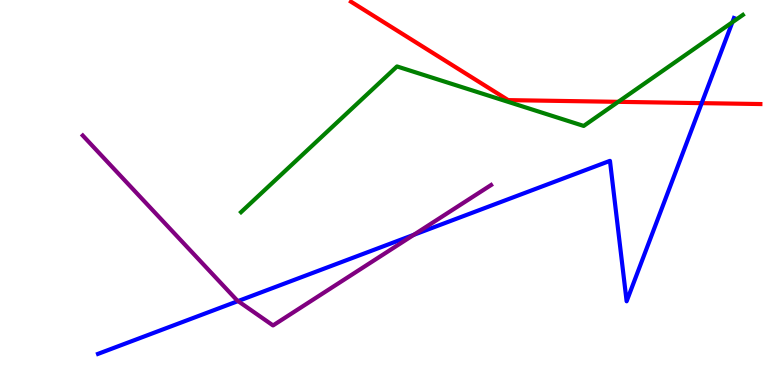[{'lines': ['blue', 'red'], 'intersections': [{'x': 9.05, 'y': 7.32}]}, {'lines': ['green', 'red'], 'intersections': [{'x': 7.98, 'y': 7.35}]}, {'lines': ['purple', 'red'], 'intersections': []}, {'lines': ['blue', 'green'], 'intersections': [{'x': 9.45, 'y': 9.42}]}, {'lines': ['blue', 'purple'], 'intersections': [{'x': 3.07, 'y': 2.18}, {'x': 5.34, 'y': 3.9}]}, {'lines': ['green', 'purple'], 'intersections': []}]